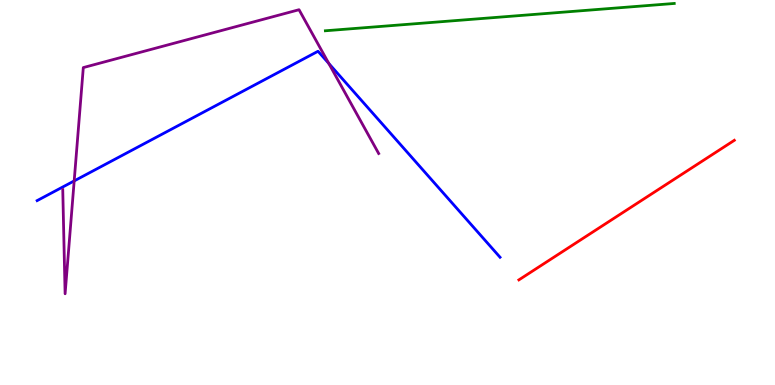[{'lines': ['blue', 'red'], 'intersections': []}, {'lines': ['green', 'red'], 'intersections': []}, {'lines': ['purple', 'red'], 'intersections': []}, {'lines': ['blue', 'green'], 'intersections': []}, {'lines': ['blue', 'purple'], 'intersections': [{'x': 0.957, 'y': 5.3}, {'x': 4.24, 'y': 8.35}]}, {'lines': ['green', 'purple'], 'intersections': []}]